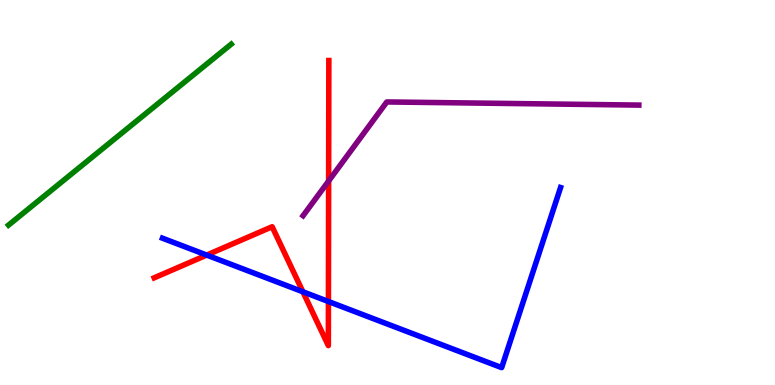[{'lines': ['blue', 'red'], 'intersections': [{'x': 2.67, 'y': 3.37}, {'x': 3.91, 'y': 2.42}, {'x': 4.24, 'y': 2.17}]}, {'lines': ['green', 'red'], 'intersections': []}, {'lines': ['purple', 'red'], 'intersections': [{'x': 4.24, 'y': 5.3}]}, {'lines': ['blue', 'green'], 'intersections': []}, {'lines': ['blue', 'purple'], 'intersections': []}, {'lines': ['green', 'purple'], 'intersections': []}]